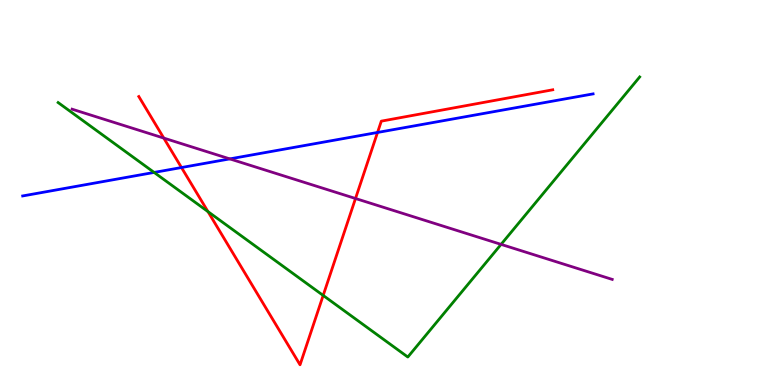[{'lines': ['blue', 'red'], 'intersections': [{'x': 2.34, 'y': 5.65}, {'x': 4.87, 'y': 6.56}]}, {'lines': ['green', 'red'], 'intersections': [{'x': 2.68, 'y': 4.5}, {'x': 4.17, 'y': 2.33}]}, {'lines': ['purple', 'red'], 'intersections': [{'x': 2.11, 'y': 6.41}, {'x': 4.59, 'y': 4.84}]}, {'lines': ['blue', 'green'], 'intersections': [{'x': 1.99, 'y': 5.52}]}, {'lines': ['blue', 'purple'], 'intersections': [{'x': 2.97, 'y': 5.87}]}, {'lines': ['green', 'purple'], 'intersections': [{'x': 6.47, 'y': 3.65}]}]